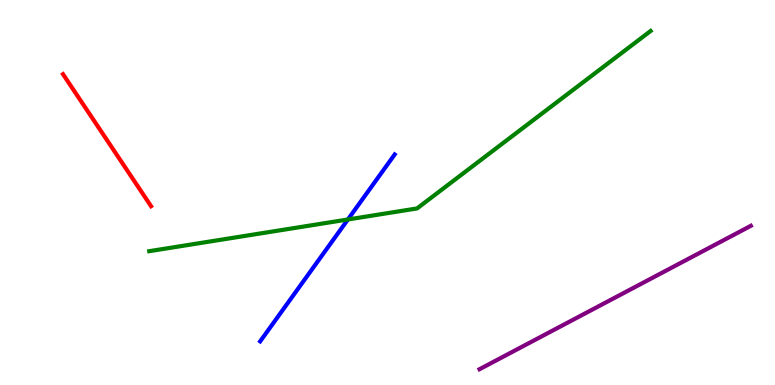[{'lines': ['blue', 'red'], 'intersections': []}, {'lines': ['green', 'red'], 'intersections': []}, {'lines': ['purple', 'red'], 'intersections': []}, {'lines': ['blue', 'green'], 'intersections': [{'x': 4.49, 'y': 4.3}]}, {'lines': ['blue', 'purple'], 'intersections': []}, {'lines': ['green', 'purple'], 'intersections': []}]